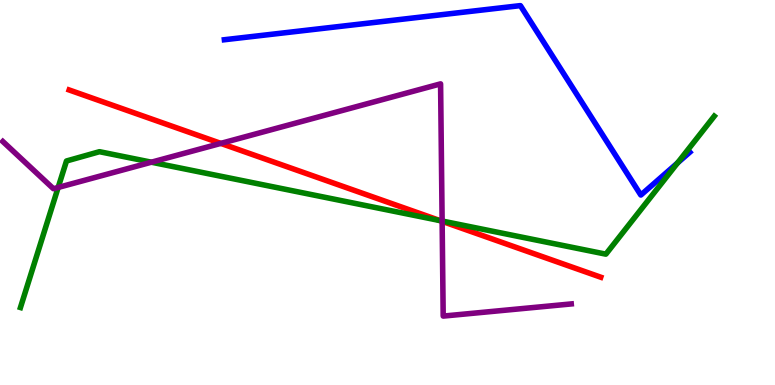[{'lines': ['blue', 'red'], 'intersections': []}, {'lines': ['green', 'red'], 'intersections': [{'x': 5.68, 'y': 4.27}]}, {'lines': ['purple', 'red'], 'intersections': [{'x': 2.85, 'y': 6.28}, {'x': 5.7, 'y': 4.25}]}, {'lines': ['blue', 'green'], 'intersections': [{'x': 8.74, 'y': 5.77}]}, {'lines': ['blue', 'purple'], 'intersections': []}, {'lines': ['green', 'purple'], 'intersections': [{'x': 0.751, 'y': 5.13}, {'x': 1.95, 'y': 5.79}, {'x': 5.7, 'y': 4.26}]}]